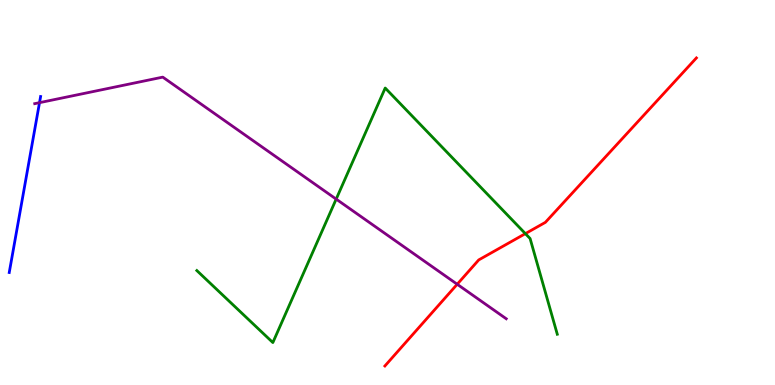[{'lines': ['blue', 'red'], 'intersections': []}, {'lines': ['green', 'red'], 'intersections': [{'x': 6.78, 'y': 3.93}]}, {'lines': ['purple', 'red'], 'intersections': [{'x': 5.9, 'y': 2.62}]}, {'lines': ['blue', 'green'], 'intersections': []}, {'lines': ['blue', 'purple'], 'intersections': [{'x': 0.51, 'y': 7.33}]}, {'lines': ['green', 'purple'], 'intersections': [{'x': 4.34, 'y': 4.83}]}]